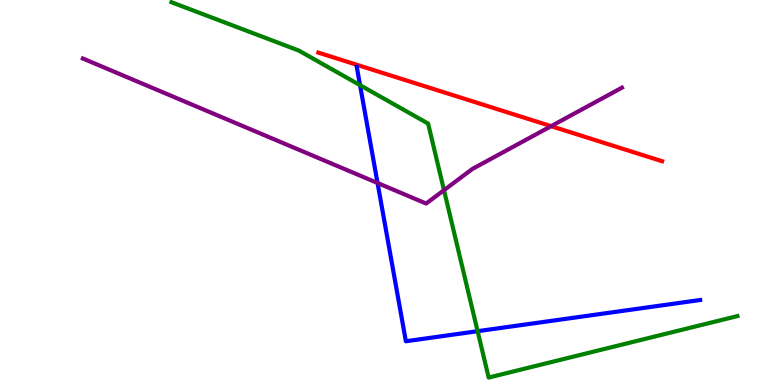[{'lines': ['blue', 'red'], 'intersections': []}, {'lines': ['green', 'red'], 'intersections': []}, {'lines': ['purple', 'red'], 'intersections': [{'x': 7.11, 'y': 6.72}]}, {'lines': ['blue', 'green'], 'intersections': [{'x': 4.65, 'y': 7.79}, {'x': 6.16, 'y': 1.4}]}, {'lines': ['blue', 'purple'], 'intersections': [{'x': 4.87, 'y': 5.25}]}, {'lines': ['green', 'purple'], 'intersections': [{'x': 5.73, 'y': 5.06}]}]